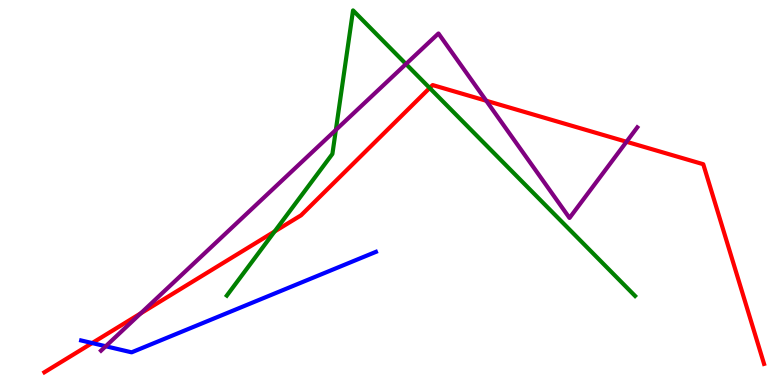[{'lines': ['blue', 'red'], 'intersections': [{'x': 1.19, 'y': 1.09}]}, {'lines': ['green', 'red'], 'intersections': [{'x': 3.54, 'y': 3.99}, {'x': 5.54, 'y': 7.71}]}, {'lines': ['purple', 'red'], 'intersections': [{'x': 1.82, 'y': 1.86}, {'x': 6.27, 'y': 7.38}, {'x': 8.08, 'y': 6.32}]}, {'lines': ['blue', 'green'], 'intersections': []}, {'lines': ['blue', 'purple'], 'intersections': [{'x': 1.36, 'y': 1.01}]}, {'lines': ['green', 'purple'], 'intersections': [{'x': 4.33, 'y': 6.63}, {'x': 5.24, 'y': 8.34}]}]